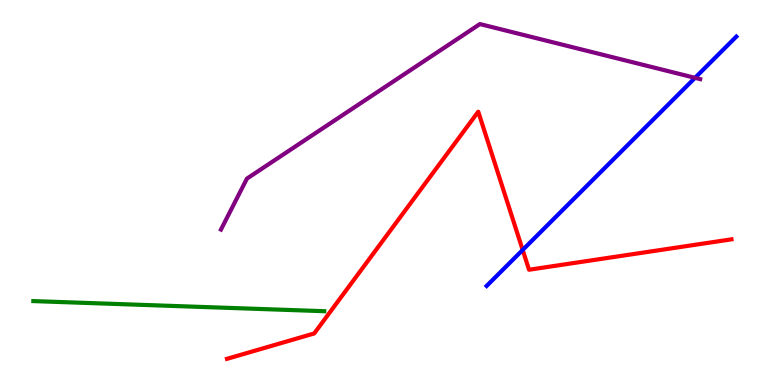[{'lines': ['blue', 'red'], 'intersections': [{'x': 6.74, 'y': 3.51}]}, {'lines': ['green', 'red'], 'intersections': []}, {'lines': ['purple', 'red'], 'intersections': []}, {'lines': ['blue', 'green'], 'intersections': []}, {'lines': ['blue', 'purple'], 'intersections': [{'x': 8.97, 'y': 7.98}]}, {'lines': ['green', 'purple'], 'intersections': []}]